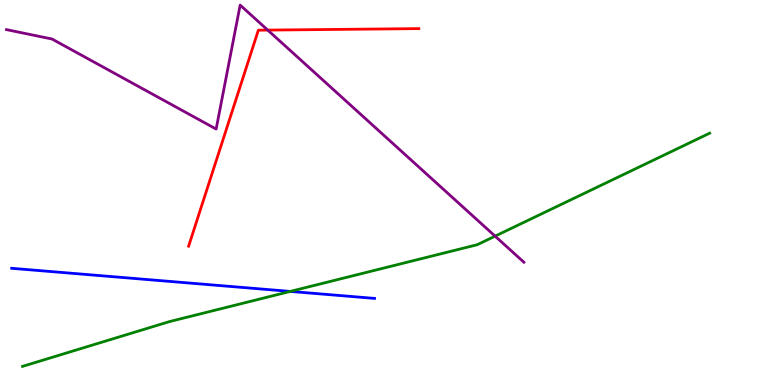[{'lines': ['blue', 'red'], 'intersections': []}, {'lines': ['green', 'red'], 'intersections': []}, {'lines': ['purple', 'red'], 'intersections': [{'x': 3.45, 'y': 9.22}]}, {'lines': ['blue', 'green'], 'intersections': [{'x': 3.75, 'y': 2.43}]}, {'lines': ['blue', 'purple'], 'intersections': []}, {'lines': ['green', 'purple'], 'intersections': [{'x': 6.39, 'y': 3.87}]}]